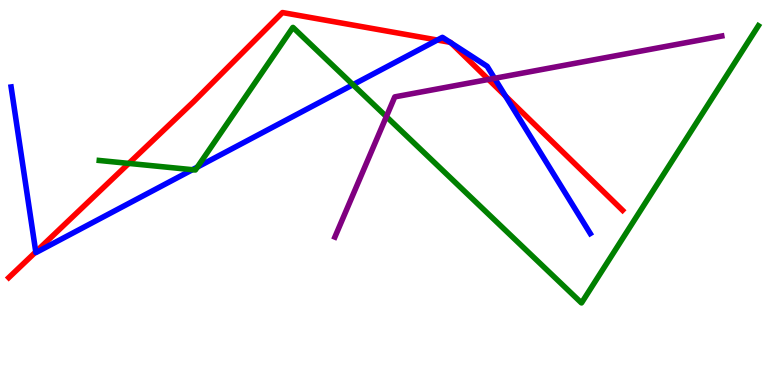[{'lines': ['blue', 'red'], 'intersections': [{'x': 0.462, 'y': 3.46}, {'x': 5.64, 'y': 8.96}, {'x': 5.81, 'y': 8.9}, {'x': 5.82, 'y': 8.89}, {'x': 6.52, 'y': 7.5}]}, {'lines': ['green', 'red'], 'intersections': [{'x': 1.66, 'y': 5.76}]}, {'lines': ['purple', 'red'], 'intersections': [{'x': 6.3, 'y': 7.94}]}, {'lines': ['blue', 'green'], 'intersections': [{'x': 2.48, 'y': 5.59}, {'x': 2.55, 'y': 5.66}, {'x': 4.55, 'y': 7.8}]}, {'lines': ['blue', 'purple'], 'intersections': [{'x': 6.38, 'y': 7.97}]}, {'lines': ['green', 'purple'], 'intersections': [{'x': 4.99, 'y': 6.97}]}]